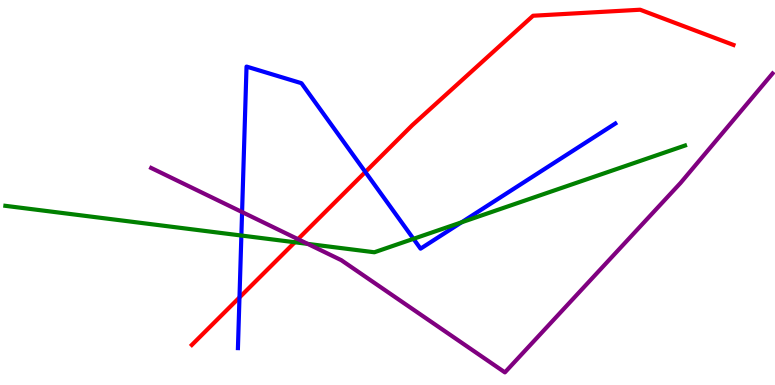[{'lines': ['blue', 'red'], 'intersections': [{'x': 3.09, 'y': 2.27}, {'x': 4.71, 'y': 5.53}]}, {'lines': ['green', 'red'], 'intersections': [{'x': 3.8, 'y': 3.71}]}, {'lines': ['purple', 'red'], 'intersections': [{'x': 3.84, 'y': 3.79}]}, {'lines': ['blue', 'green'], 'intersections': [{'x': 3.11, 'y': 3.88}, {'x': 5.34, 'y': 3.8}, {'x': 5.96, 'y': 4.23}]}, {'lines': ['blue', 'purple'], 'intersections': [{'x': 3.12, 'y': 4.49}]}, {'lines': ['green', 'purple'], 'intersections': [{'x': 3.97, 'y': 3.67}]}]